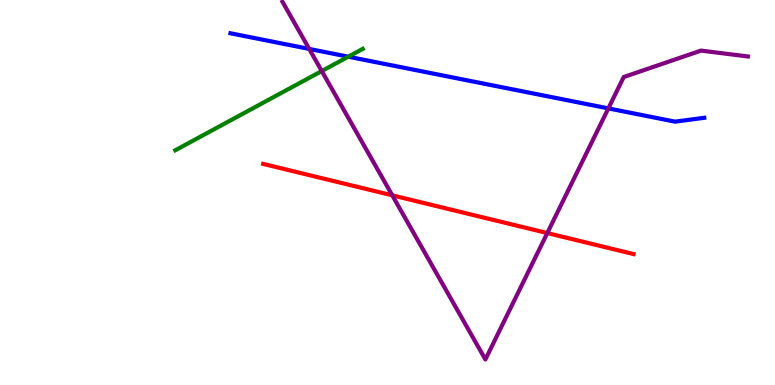[{'lines': ['blue', 'red'], 'intersections': []}, {'lines': ['green', 'red'], 'intersections': []}, {'lines': ['purple', 'red'], 'intersections': [{'x': 5.06, 'y': 4.93}, {'x': 7.06, 'y': 3.95}]}, {'lines': ['blue', 'green'], 'intersections': [{'x': 4.49, 'y': 8.53}]}, {'lines': ['blue', 'purple'], 'intersections': [{'x': 3.99, 'y': 8.73}, {'x': 7.85, 'y': 7.18}]}, {'lines': ['green', 'purple'], 'intersections': [{'x': 4.15, 'y': 8.15}]}]